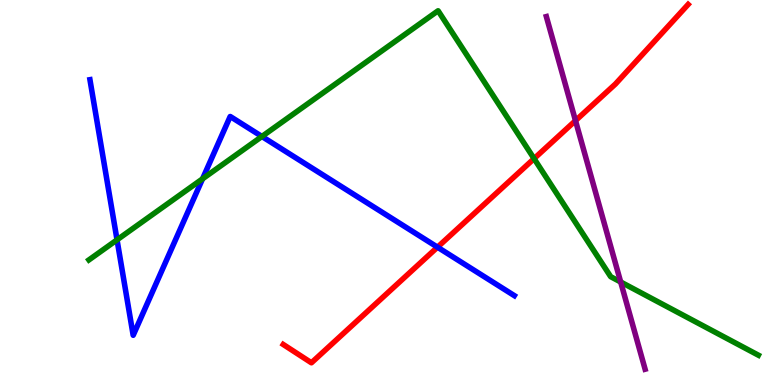[{'lines': ['blue', 'red'], 'intersections': [{'x': 5.65, 'y': 3.58}]}, {'lines': ['green', 'red'], 'intersections': [{'x': 6.89, 'y': 5.88}]}, {'lines': ['purple', 'red'], 'intersections': [{'x': 7.43, 'y': 6.87}]}, {'lines': ['blue', 'green'], 'intersections': [{'x': 1.51, 'y': 3.77}, {'x': 2.61, 'y': 5.36}, {'x': 3.38, 'y': 6.46}]}, {'lines': ['blue', 'purple'], 'intersections': []}, {'lines': ['green', 'purple'], 'intersections': [{'x': 8.01, 'y': 2.68}]}]